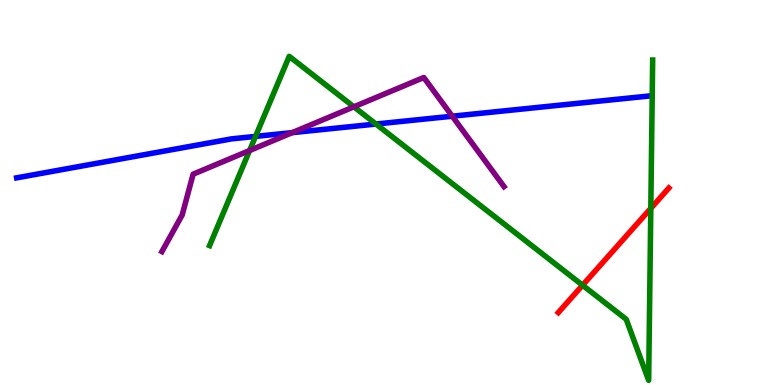[{'lines': ['blue', 'red'], 'intersections': []}, {'lines': ['green', 'red'], 'intersections': [{'x': 7.52, 'y': 2.59}, {'x': 8.4, 'y': 4.59}]}, {'lines': ['purple', 'red'], 'intersections': []}, {'lines': ['blue', 'green'], 'intersections': [{'x': 3.3, 'y': 6.46}, {'x': 4.85, 'y': 6.78}]}, {'lines': ['blue', 'purple'], 'intersections': [{'x': 3.77, 'y': 6.55}, {'x': 5.84, 'y': 6.98}]}, {'lines': ['green', 'purple'], 'intersections': [{'x': 3.22, 'y': 6.09}, {'x': 4.57, 'y': 7.23}]}]